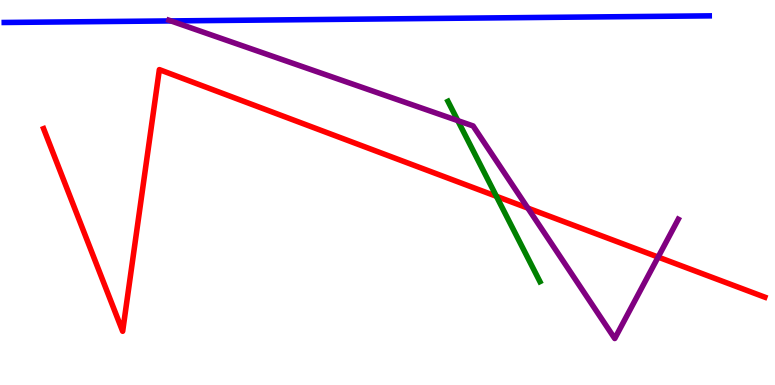[{'lines': ['blue', 'red'], 'intersections': []}, {'lines': ['green', 'red'], 'intersections': [{'x': 6.41, 'y': 4.9}]}, {'lines': ['purple', 'red'], 'intersections': [{'x': 6.81, 'y': 4.59}, {'x': 8.49, 'y': 3.32}]}, {'lines': ['blue', 'green'], 'intersections': []}, {'lines': ['blue', 'purple'], 'intersections': [{'x': 2.21, 'y': 9.46}]}, {'lines': ['green', 'purple'], 'intersections': [{'x': 5.91, 'y': 6.87}]}]